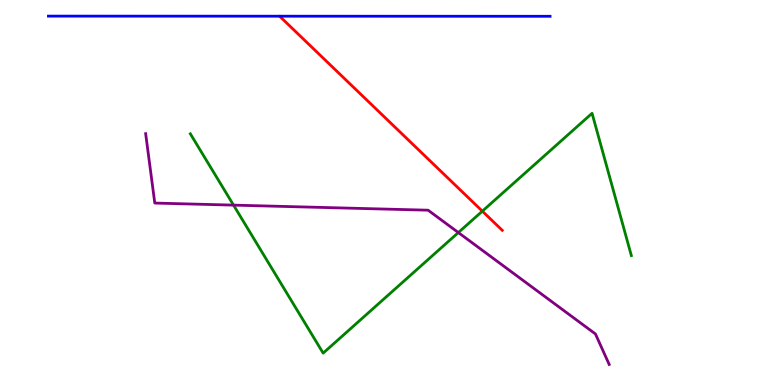[{'lines': ['blue', 'red'], 'intersections': []}, {'lines': ['green', 'red'], 'intersections': [{'x': 6.22, 'y': 4.52}]}, {'lines': ['purple', 'red'], 'intersections': []}, {'lines': ['blue', 'green'], 'intersections': []}, {'lines': ['blue', 'purple'], 'intersections': []}, {'lines': ['green', 'purple'], 'intersections': [{'x': 3.01, 'y': 4.67}, {'x': 5.91, 'y': 3.96}]}]